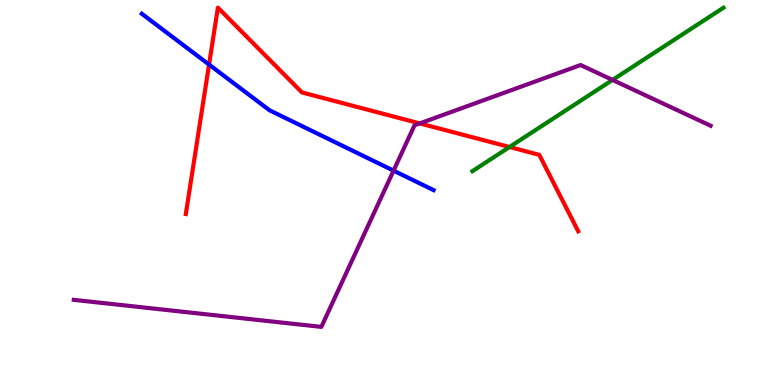[{'lines': ['blue', 'red'], 'intersections': [{'x': 2.7, 'y': 8.32}]}, {'lines': ['green', 'red'], 'intersections': [{'x': 6.57, 'y': 6.18}]}, {'lines': ['purple', 'red'], 'intersections': [{'x': 5.42, 'y': 6.79}]}, {'lines': ['blue', 'green'], 'intersections': []}, {'lines': ['blue', 'purple'], 'intersections': [{'x': 5.08, 'y': 5.57}]}, {'lines': ['green', 'purple'], 'intersections': [{'x': 7.9, 'y': 7.92}]}]